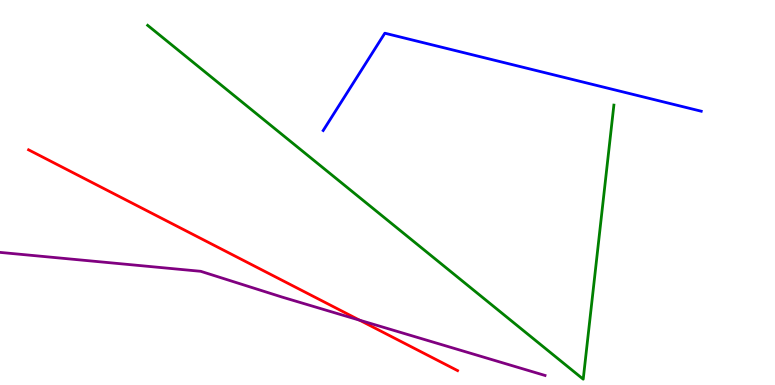[{'lines': ['blue', 'red'], 'intersections': []}, {'lines': ['green', 'red'], 'intersections': []}, {'lines': ['purple', 'red'], 'intersections': [{'x': 4.64, 'y': 1.68}]}, {'lines': ['blue', 'green'], 'intersections': []}, {'lines': ['blue', 'purple'], 'intersections': []}, {'lines': ['green', 'purple'], 'intersections': []}]